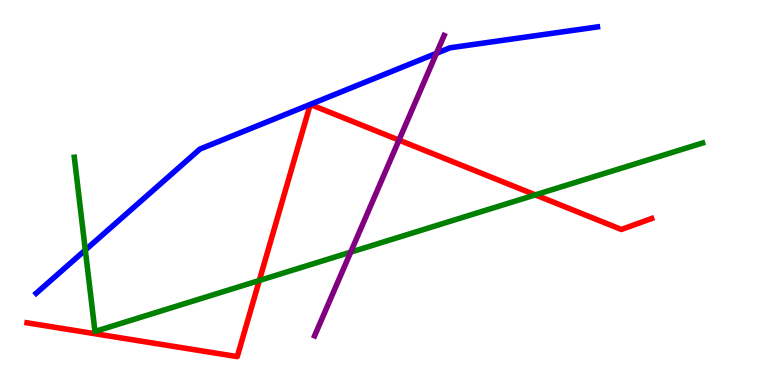[{'lines': ['blue', 'red'], 'intersections': []}, {'lines': ['green', 'red'], 'intersections': [{'x': 3.35, 'y': 2.71}, {'x': 6.91, 'y': 4.94}]}, {'lines': ['purple', 'red'], 'intersections': [{'x': 5.15, 'y': 6.36}]}, {'lines': ['blue', 'green'], 'intersections': [{'x': 1.1, 'y': 3.51}]}, {'lines': ['blue', 'purple'], 'intersections': [{'x': 5.63, 'y': 8.61}]}, {'lines': ['green', 'purple'], 'intersections': [{'x': 4.52, 'y': 3.45}]}]